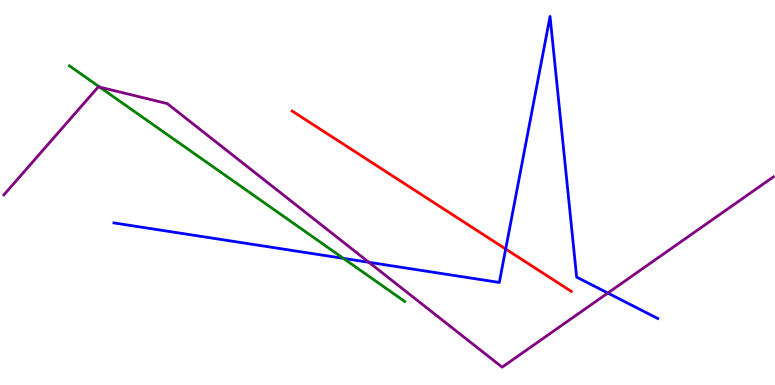[{'lines': ['blue', 'red'], 'intersections': [{'x': 6.52, 'y': 3.53}]}, {'lines': ['green', 'red'], 'intersections': []}, {'lines': ['purple', 'red'], 'intersections': []}, {'lines': ['blue', 'green'], 'intersections': [{'x': 4.43, 'y': 3.29}]}, {'lines': ['blue', 'purple'], 'intersections': [{'x': 4.76, 'y': 3.19}, {'x': 7.84, 'y': 2.39}]}, {'lines': ['green', 'purple'], 'intersections': [{'x': 1.29, 'y': 7.74}]}]